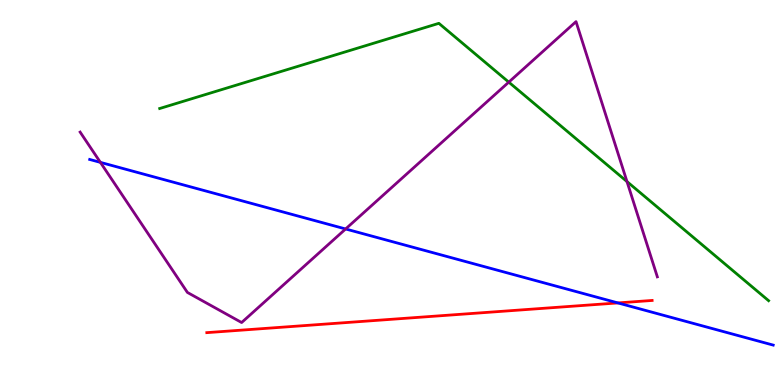[{'lines': ['blue', 'red'], 'intersections': [{'x': 7.97, 'y': 2.13}]}, {'lines': ['green', 'red'], 'intersections': []}, {'lines': ['purple', 'red'], 'intersections': []}, {'lines': ['blue', 'green'], 'intersections': []}, {'lines': ['blue', 'purple'], 'intersections': [{'x': 1.3, 'y': 5.78}, {'x': 4.46, 'y': 4.05}]}, {'lines': ['green', 'purple'], 'intersections': [{'x': 6.56, 'y': 7.87}, {'x': 8.09, 'y': 5.28}]}]